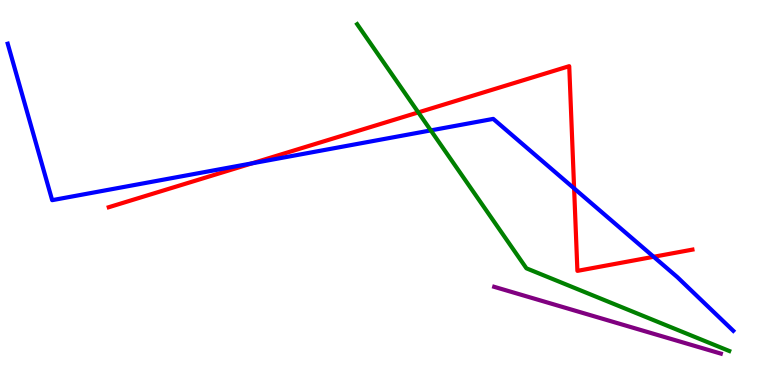[{'lines': ['blue', 'red'], 'intersections': [{'x': 3.25, 'y': 5.76}, {'x': 7.41, 'y': 5.11}, {'x': 8.43, 'y': 3.33}]}, {'lines': ['green', 'red'], 'intersections': [{'x': 5.4, 'y': 7.08}]}, {'lines': ['purple', 'red'], 'intersections': []}, {'lines': ['blue', 'green'], 'intersections': [{'x': 5.56, 'y': 6.61}]}, {'lines': ['blue', 'purple'], 'intersections': []}, {'lines': ['green', 'purple'], 'intersections': []}]